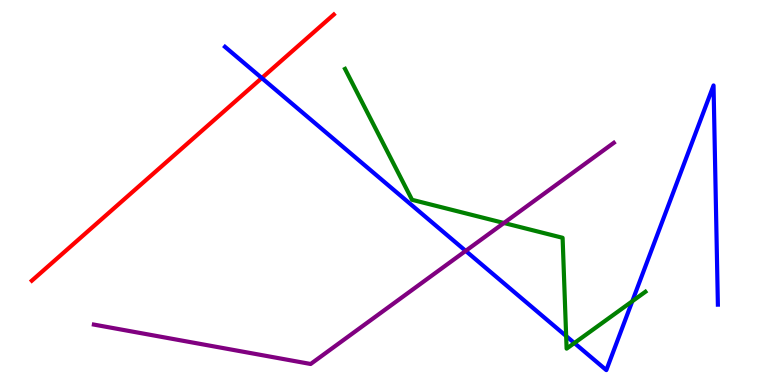[{'lines': ['blue', 'red'], 'intersections': [{'x': 3.38, 'y': 7.97}]}, {'lines': ['green', 'red'], 'intersections': []}, {'lines': ['purple', 'red'], 'intersections': []}, {'lines': ['blue', 'green'], 'intersections': [{'x': 7.31, 'y': 1.27}, {'x': 7.41, 'y': 1.09}, {'x': 8.16, 'y': 2.18}]}, {'lines': ['blue', 'purple'], 'intersections': [{'x': 6.01, 'y': 3.48}]}, {'lines': ['green', 'purple'], 'intersections': [{'x': 6.5, 'y': 4.21}]}]